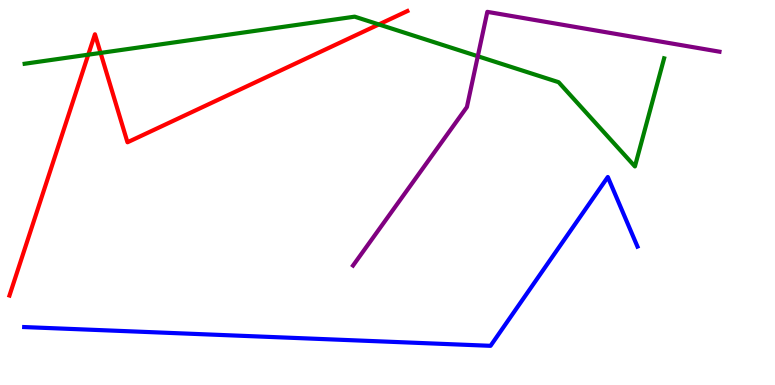[{'lines': ['blue', 'red'], 'intersections': []}, {'lines': ['green', 'red'], 'intersections': [{'x': 1.14, 'y': 8.58}, {'x': 1.3, 'y': 8.63}, {'x': 4.89, 'y': 9.37}]}, {'lines': ['purple', 'red'], 'intersections': []}, {'lines': ['blue', 'green'], 'intersections': []}, {'lines': ['blue', 'purple'], 'intersections': []}, {'lines': ['green', 'purple'], 'intersections': [{'x': 6.17, 'y': 8.54}]}]